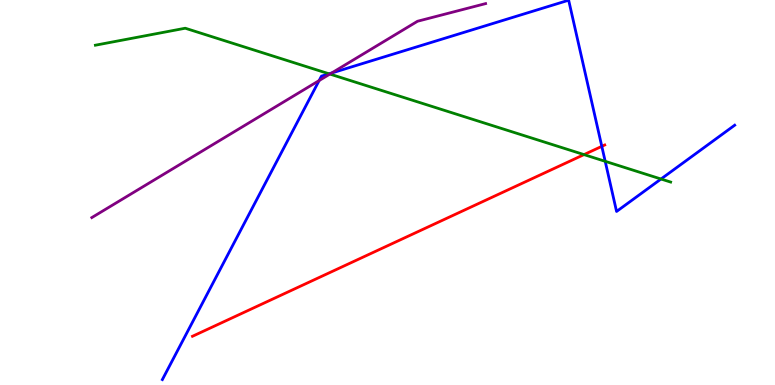[{'lines': ['blue', 'red'], 'intersections': [{'x': 7.77, 'y': 6.2}]}, {'lines': ['green', 'red'], 'intersections': [{'x': 7.54, 'y': 5.98}]}, {'lines': ['purple', 'red'], 'intersections': []}, {'lines': ['blue', 'green'], 'intersections': [{'x': 4.25, 'y': 8.08}, {'x': 7.81, 'y': 5.81}, {'x': 8.53, 'y': 5.35}]}, {'lines': ['blue', 'purple'], 'intersections': [{'x': 4.12, 'y': 7.91}, {'x': 4.28, 'y': 8.1}]}, {'lines': ['green', 'purple'], 'intersections': [{'x': 4.26, 'y': 8.08}]}]